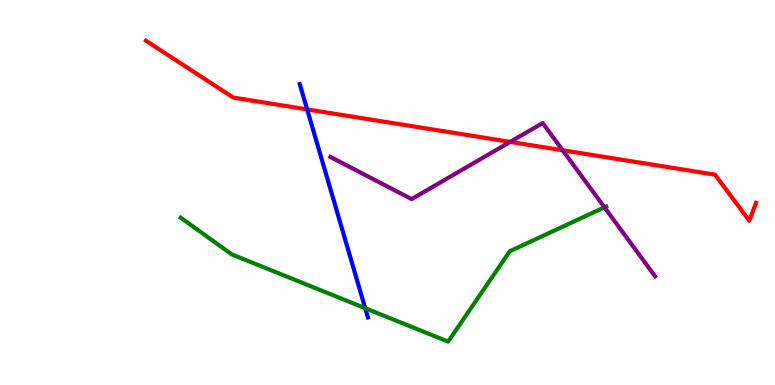[{'lines': ['blue', 'red'], 'intersections': [{'x': 3.96, 'y': 7.16}]}, {'lines': ['green', 'red'], 'intersections': []}, {'lines': ['purple', 'red'], 'intersections': [{'x': 6.58, 'y': 6.31}, {'x': 7.26, 'y': 6.1}]}, {'lines': ['blue', 'green'], 'intersections': [{'x': 4.71, 'y': 2.0}]}, {'lines': ['blue', 'purple'], 'intersections': []}, {'lines': ['green', 'purple'], 'intersections': [{'x': 7.8, 'y': 4.61}]}]